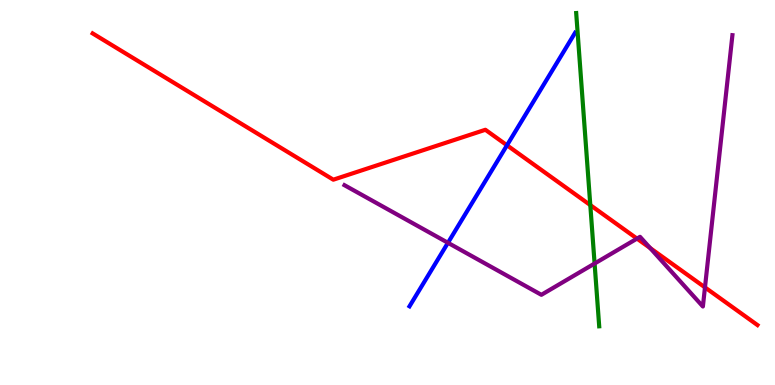[{'lines': ['blue', 'red'], 'intersections': [{'x': 6.54, 'y': 6.23}]}, {'lines': ['green', 'red'], 'intersections': [{'x': 7.62, 'y': 4.67}]}, {'lines': ['purple', 'red'], 'intersections': [{'x': 8.22, 'y': 3.8}, {'x': 8.39, 'y': 3.56}, {'x': 9.1, 'y': 2.54}]}, {'lines': ['blue', 'green'], 'intersections': []}, {'lines': ['blue', 'purple'], 'intersections': [{'x': 5.78, 'y': 3.69}]}, {'lines': ['green', 'purple'], 'intersections': [{'x': 7.67, 'y': 3.15}]}]